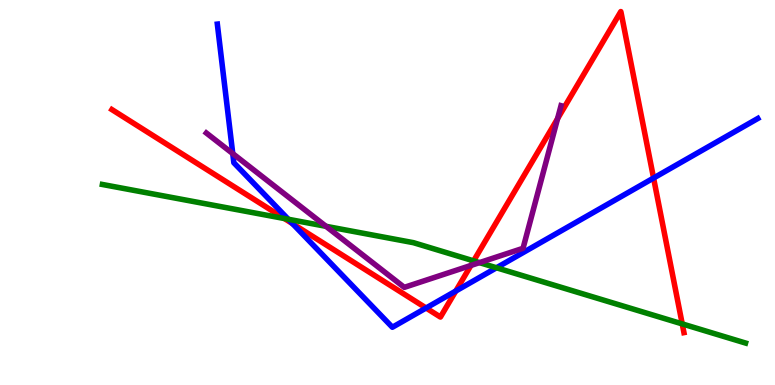[{'lines': ['blue', 'red'], 'intersections': [{'x': 3.78, 'y': 4.19}, {'x': 5.5, 'y': 2.0}, {'x': 5.88, 'y': 2.44}, {'x': 8.43, 'y': 5.38}]}, {'lines': ['green', 'red'], 'intersections': [{'x': 3.67, 'y': 4.32}, {'x': 6.11, 'y': 3.22}, {'x': 8.8, 'y': 1.59}]}, {'lines': ['purple', 'red'], 'intersections': [{'x': 6.08, 'y': 3.11}, {'x': 7.19, 'y': 6.92}]}, {'lines': ['blue', 'green'], 'intersections': [{'x': 3.72, 'y': 4.3}, {'x': 6.41, 'y': 3.04}]}, {'lines': ['blue', 'purple'], 'intersections': [{'x': 3.0, 'y': 6.01}]}, {'lines': ['green', 'purple'], 'intersections': [{'x': 4.21, 'y': 4.12}, {'x': 6.19, 'y': 3.18}]}]